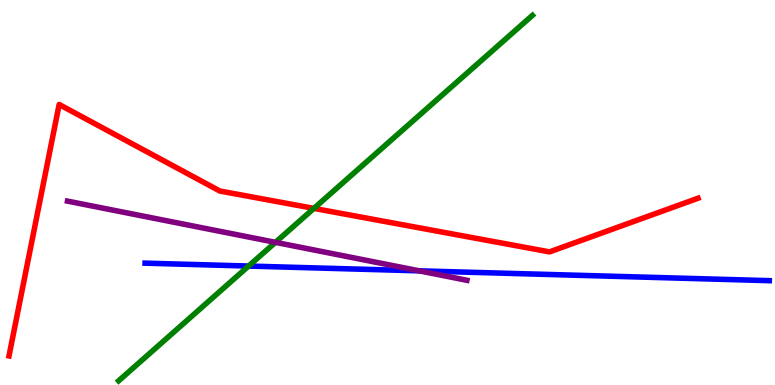[{'lines': ['blue', 'red'], 'intersections': []}, {'lines': ['green', 'red'], 'intersections': [{'x': 4.05, 'y': 4.59}]}, {'lines': ['purple', 'red'], 'intersections': []}, {'lines': ['blue', 'green'], 'intersections': [{'x': 3.21, 'y': 3.09}]}, {'lines': ['blue', 'purple'], 'intersections': [{'x': 5.41, 'y': 2.97}]}, {'lines': ['green', 'purple'], 'intersections': [{'x': 3.55, 'y': 3.71}]}]